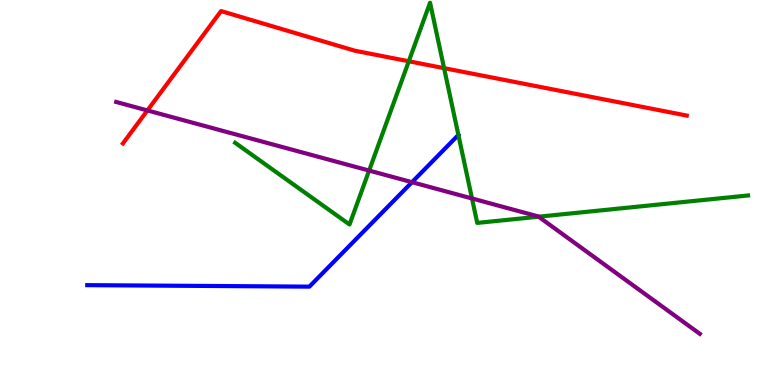[{'lines': ['blue', 'red'], 'intersections': []}, {'lines': ['green', 'red'], 'intersections': [{'x': 5.27, 'y': 8.41}, {'x': 5.73, 'y': 8.23}]}, {'lines': ['purple', 'red'], 'intersections': [{'x': 1.9, 'y': 7.13}]}, {'lines': ['blue', 'green'], 'intersections': [{'x': 5.91, 'y': 6.49}]}, {'lines': ['blue', 'purple'], 'intersections': [{'x': 5.32, 'y': 5.27}]}, {'lines': ['green', 'purple'], 'intersections': [{'x': 4.76, 'y': 5.57}, {'x': 6.09, 'y': 4.84}, {'x': 6.95, 'y': 4.37}]}]